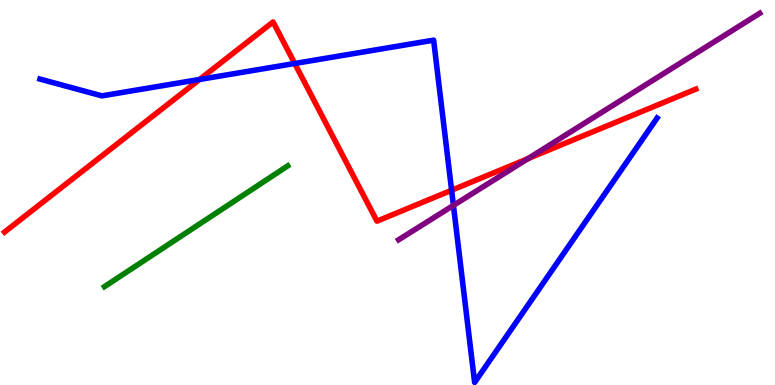[{'lines': ['blue', 'red'], 'intersections': [{'x': 2.58, 'y': 7.94}, {'x': 3.8, 'y': 8.35}, {'x': 5.83, 'y': 5.06}]}, {'lines': ['green', 'red'], 'intersections': []}, {'lines': ['purple', 'red'], 'intersections': [{'x': 6.81, 'y': 5.88}]}, {'lines': ['blue', 'green'], 'intersections': []}, {'lines': ['blue', 'purple'], 'intersections': [{'x': 5.85, 'y': 4.66}]}, {'lines': ['green', 'purple'], 'intersections': []}]